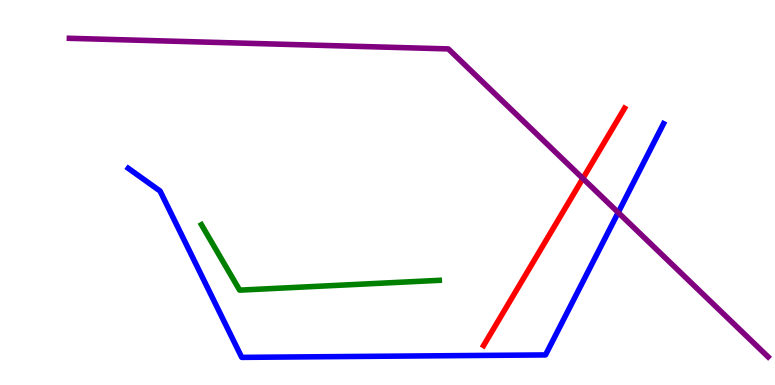[{'lines': ['blue', 'red'], 'intersections': []}, {'lines': ['green', 'red'], 'intersections': []}, {'lines': ['purple', 'red'], 'intersections': [{'x': 7.52, 'y': 5.36}]}, {'lines': ['blue', 'green'], 'intersections': []}, {'lines': ['blue', 'purple'], 'intersections': [{'x': 7.98, 'y': 4.48}]}, {'lines': ['green', 'purple'], 'intersections': []}]